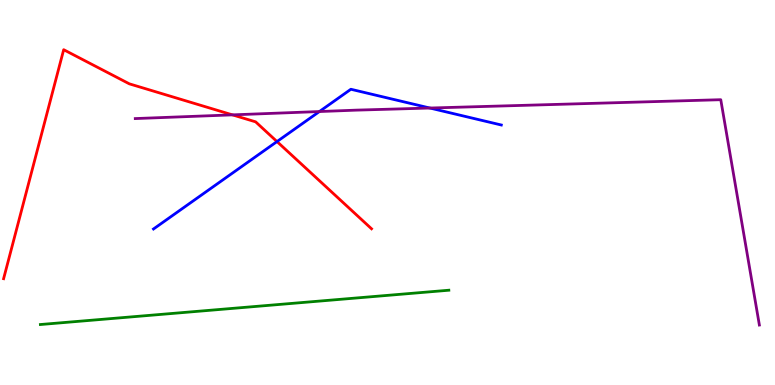[{'lines': ['blue', 'red'], 'intersections': [{'x': 3.57, 'y': 6.32}]}, {'lines': ['green', 'red'], 'intersections': []}, {'lines': ['purple', 'red'], 'intersections': [{'x': 3.0, 'y': 7.02}]}, {'lines': ['blue', 'green'], 'intersections': []}, {'lines': ['blue', 'purple'], 'intersections': [{'x': 4.12, 'y': 7.1}, {'x': 5.55, 'y': 7.19}]}, {'lines': ['green', 'purple'], 'intersections': []}]